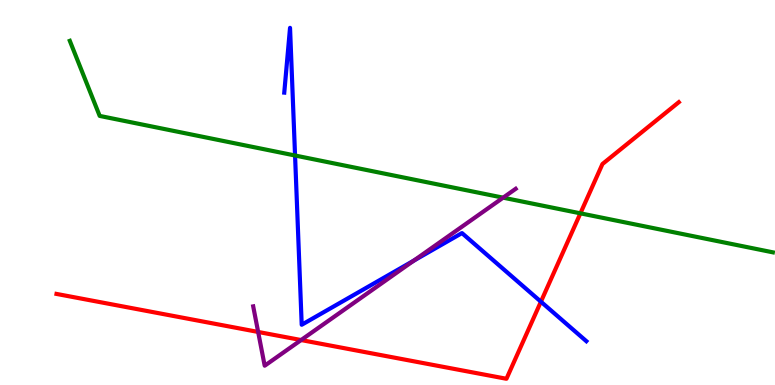[{'lines': ['blue', 'red'], 'intersections': [{'x': 6.98, 'y': 2.16}]}, {'lines': ['green', 'red'], 'intersections': [{'x': 7.49, 'y': 4.46}]}, {'lines': ['purple', 'red'], 'intersections': [{'x': 3.33, 'y': 1.38}, {'x': 3.89, 'y': 1.17}]}, {'lines': ['blue', 'green'], 'intersections': [{'x': 3.81, 'y': 5.96}]}, {'lines': ['blue', 'purple'], 'intersections': [{'x': 5.34, 'y': 3.23}]}, {'lines': ['green', 'purple'], 'intersections': [{'x': 6.49, 'y': 4.87}]}]